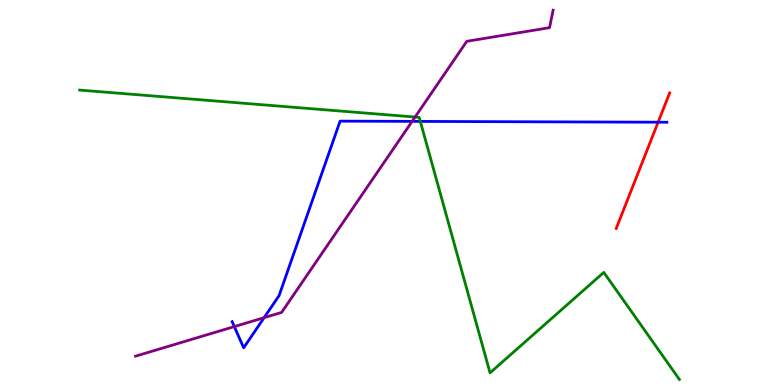[{'lines': ['blue', 'red'], 'intersections': [{'x': 8.49, 'y': 6.83}]}, {'lines': ['green', 'red'], 'intersections': []}, {'lines': ['purple', 'red'], 'intersections': []}, {'lines': ['blue', 'green'], 'intersections': [{'x': 5.42, 'y': 6.85}]}, {'lines': ['blue', 'purple'], 'intersections': [{'x': 3.02, 'y': 1.52}, {'x': 3.41, 'y': 1.75}, {'x': 5.32, 'y': 6.85}]}, {'lines': ['green', 'purple'], 'intersections': [{'x': 5.36, 'y': 6.96}]}]